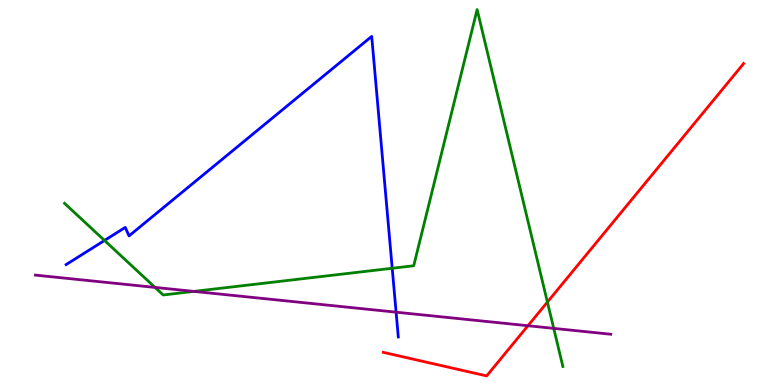[{'lines': ['blue', 'red'], 'intersections': []}, {'lines': ['green', 'red'], 'intersections': [{'x': 7.06, 'y': 2.15}]}, {'lines': ['purple', 'red'], 'intersections': [{'x': 6.81, 'y': 1.54}]}, {'lines': ['blue', 'green'], 'intersections': [{'x': 1.35, 'y': 3.75}, {'x': 5.06, 'y': 3.03}]}, {'lines': ['blue', 'purple'], 'intersections': [{'x': 5.11, 'y': 1.89}]}, {'lines': ['green', 'purple'], 'intersections': [{'x': 2.0, 'y': 2.53}, {'x': 2.5, 'y': 2.43}, {'x': 7.14, 'y': 1.47}]}]